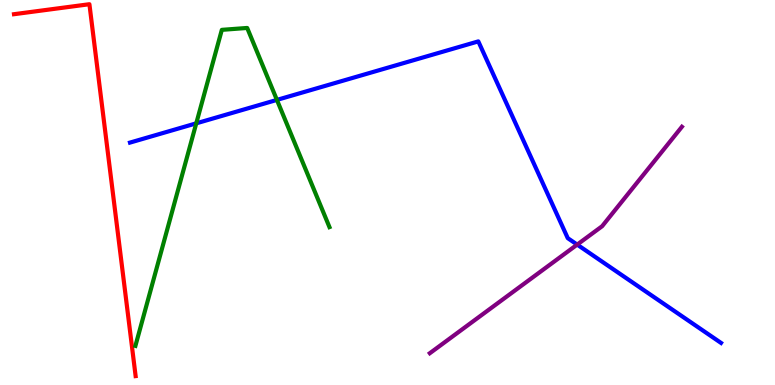[{'lines': ['blue', 'red'], 'intersections': []}, {'lines': ['green', 'red'], 'intersections': []}, {'lines': ['purple', 'red'], 'intersections': []}, {'lines': ['blue', 'green'], 'intersections': [{'x': 2.53, 'y': 6.8}, {'x': 3.57, 'y': 7.41}]}, {'lines': ['blue', 'purple'], 'intersections': [{'x': 7.45, 'y': 3.65}]}, {'lines': ['green', 'purple'], 'intersections': []}]